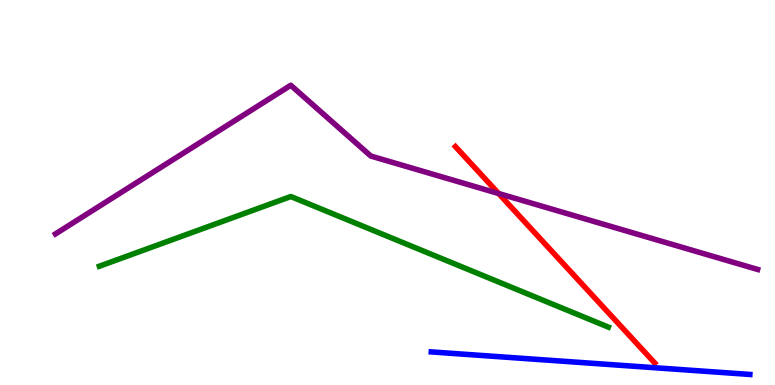[{'lines': ['blue', 'red'], 'intersections': []}, {'lines': ['green', 'red'], 'intersections': []}, {'lines': ['purple', 'red'], 'intersections': [{'x': 6.43, 'y': 4.97}]}, {'lines': ['blue', 'green'], 'intersections': []}, {'lines': ['blue', 'purple'], 'intersections': []}, {'lines': ['green', 'purple'], 'intersections': []}]